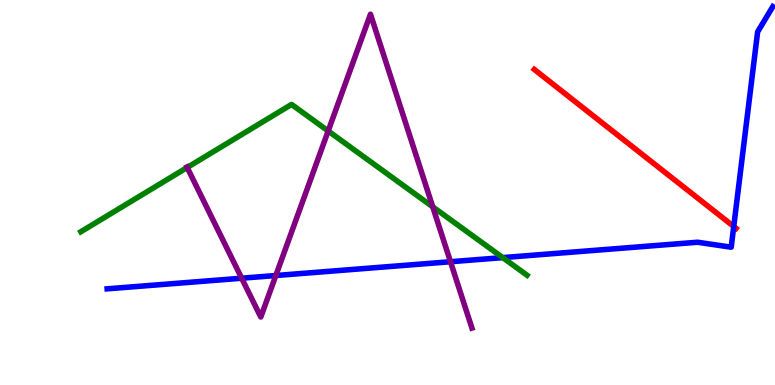[{'lines': ['blue', 'red'], 'intersections': [{'x': 9.47, 'y': 4.12}]}, {'lines': ['green', 'red'], 'intersections': []}, {'lines': ['purple', 'red'], 'intersections': []}, {'lines': ['blue', 'green'], 'intersections': [{'x': 6.49, 'y': 3.31}]}, {'lines': ['blue', 'purple'], 'intersections': [{'x': 3.12, 'y': 2.77}, {'x': 3.56, 'y': 2.84}, {'x': 5.81, 'y': 3.2}]}, {'lines': ['green', 'purple'], 'intersections': [{'x': 2.42, 'y': 5.65}, {'x': 4.23, 'y': 6.6}, {'x': 5.58, 'y': 4.63}]}]